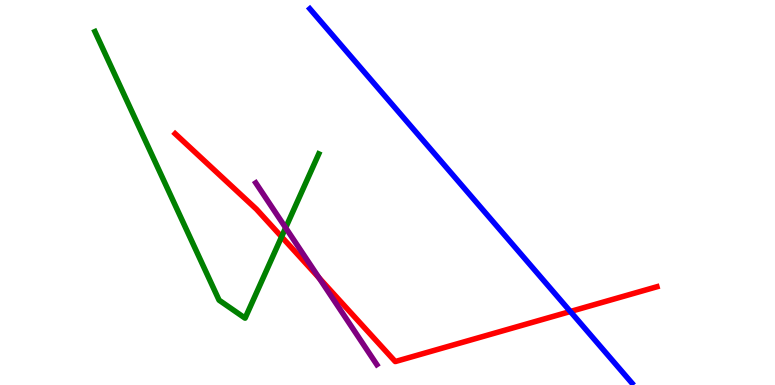[{'lines': ['blue', 'red'], 'intersections': [{'x': 7.36, 'y': 1.91}]}, {'lines': ['green', 'red'], 'intersections': [{'x': 3.63, 'y': 3.85}]}, {'lines': ['purple', 'red'], 'intersections': [{'x': 4.12, 'y': 2.78}]}, {'lines': ['blue', 'green'], 'intersections': []}, {'lines': ['blue', 'purple'], 'intersections': []}, {'lines': ['green', 'purple'], 'intersections': [{'x': 3.69, 'y': 4.08}]}]